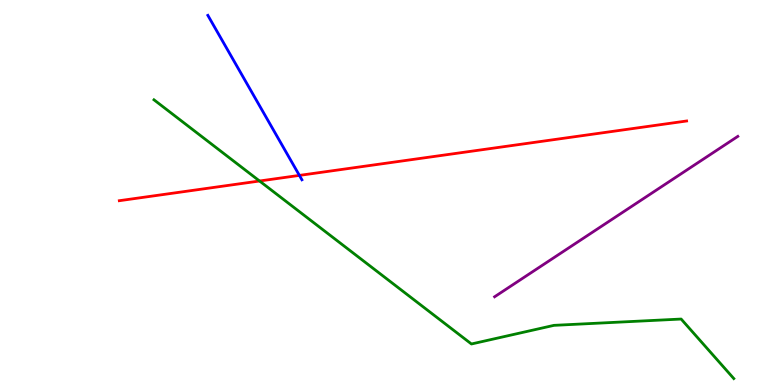[{'lines': ['blue', 'red'], 'intersections': [{'x': 3.86, 'y': 5.44}]}, {'lines': ['green', 'red'], 'intersections': [{'x': 3.35, 'y': 5.3}]}, {'lines': ['purple', 'red'], 'intersections': []}, {'lines': ['blue', 'green'], 'intersections': []}, {'lines': ['blue', 'purple'], 'intersections': []}, {'lines': ['green', 'purple'], 'intersections': []}]